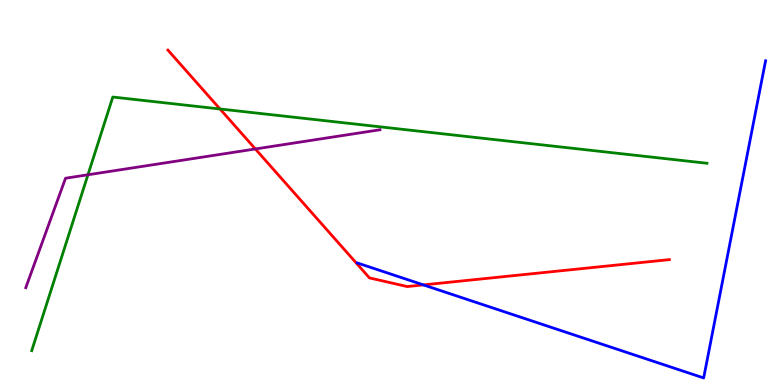[{'lines': ['blue', 'red'], 'intersections': [{'x': 5.46, 'y': 2.6}]}, {'lines': ['green', 'red'], 'intersections': [{'x': 2.84, 'y': 7.17}]}, {'lines': ['purple', 'red'], 'intersections': [{'x': 3.3, 'y': 6.13}]}, {'lines': ['blue', 'green'], 'intersections': []}, {'lines': ['blue', 'purple'], 'intersections': []}, {'lines': ['green', 'purple'], 'intersections': [{'x': 1.13, 'y': 5.46}]}]